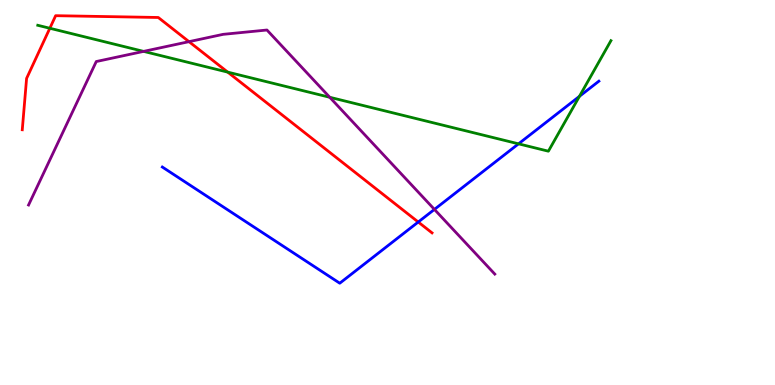[{'lines': ['blue', 'red'], 'intersections': [{'x': 5.4, 'y': 4.23}]}, {'lines': ['green', 'red'], 'intersections': [{'x': 0.643, 'y': 9.27}, {'x': 2.94, 'y': 8.13}]}, {'lines': ['purple', 'red'], 'intersections': [{'x': 2.44, 'y': 8.92}]}, {'lines': ['blue', 'green'], 'intersections': [{'x': 6.69, 'y': 6.26}, {'x': 7.48, 'y': 7.5}]}, {'lines': ['blue', 'purple'], 'intersections': [{'x': 5.61, 'y': 4.56}]}, {'lines': ['green', 'purple'], 'intersections': [{'x': 1.85, 'y': 8.67}, {'x': 4.25, 'y': 7.47}]}]